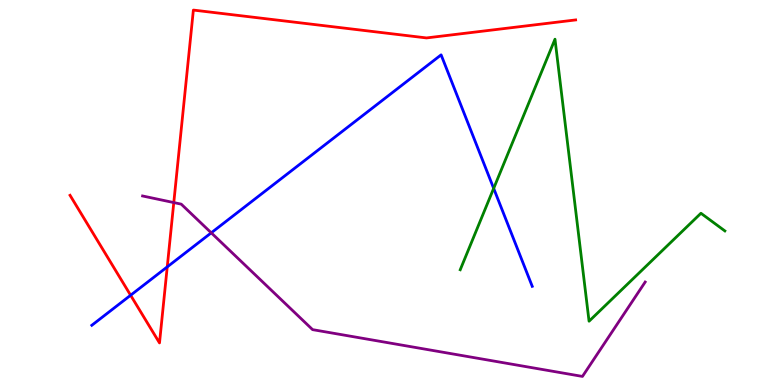[{'lines': ['blue', 'red'], 'intersections': [{'x': 1.69, 'y': 2.33}, {'x': 2.16, 'y': 3.07}]}, {'lines': ['green', 'red'], 'intersections': []}, {'lines': ['purple', 'red'], 'intersections': [{'x': 2.24, 'y': 4.74}]}, {'lines': ['blue', 'green'], 'intersections': [{'x': 6.37, 'y': 5.11}]}, {'lines': ['blue', 'purple'], 'intersections': [{'x': 2.73, 'y': 3.95}]}, {'lines': ['green', 'purple'], 'intersections': []}]